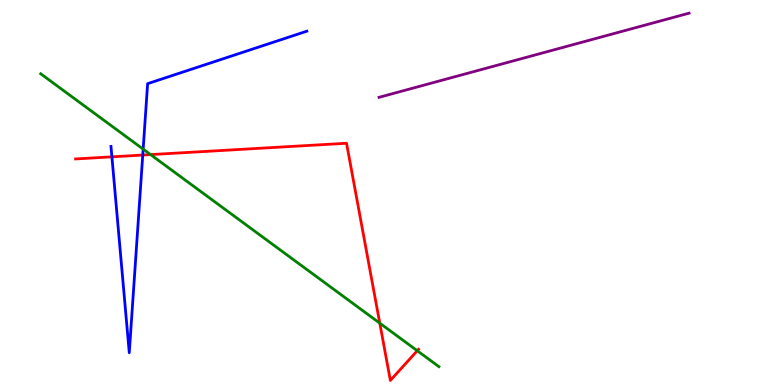[{'lines': ['blue', 'red'], 'intersections': [{'x': 1.44, 'y': 5.93}, {'x': 1.84, 'y': 5.97}]}, {'lines': ['green', 'red'], 'intersections': [{'x': 1.94, 'y': 5.98}, {'x': 4.9, 'y': 1.61}, {'x': 5.38, 'y': 0.89}]}, {'lines': ['purple', 'red'], 'intersections': []}, {'lines': ['blue', 'green'], 'intersections': [{'x': 1.85, 'y': 6.13}]}, {'lines': ['blue', 'purple'], 'intersections': []}, {'lines': ['green', 'purple'], 'intersections': []}]